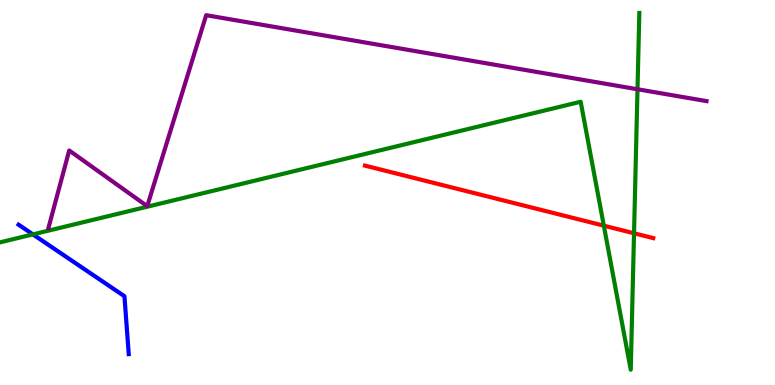[{'lines': ['blue', 'red'], 'intersections': []}, {'lines': ['green', 'red'], 'intersections': [{'x': 7.79, 'y': 4.14}, {'x': 8.18, 'y': 3.94}]}, {'lines': ['purple', 'red'], 'intersections': []}, {'lines': ['blue', 'green'], 'intersections': [{'x': 0.425, 'y': 3.91}]}, {'lines': ['blue', 'purple'], 'intersections': []}, {'lines': ['green', 'purple'], 'intersections': [{'x': 8.23, 'y': 7.68}]}]